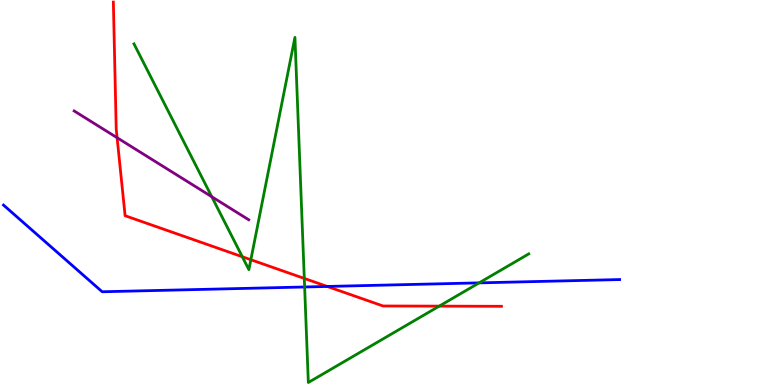[{'lines': ['blue', 'red'], 'intersections': [{'x': 4.22, 'y': 2.56}]}, {'lines': ['green', 'red'], 'intersections': [{'x': 3.13, 'y': 3.33}, {'x': 3.24, 'y': 3.25}, {'x': 3.93, 'y': 2.77}, {'x': 5.67, 'y': 2.05}]}, {'lines': ['purple', 'red'], 'intersections': [{'x': 1.51, 'y': 6.42}]}, {'lines': ['blue', 'green'], 'intersections': [{'x': 3.93, 'y': 2.55}, {'x': 6.18, 'y': 2.65}]}, {'lines': ['blue', 'purple'], 'intersections': []}, {'lines': ['green', 'purple'], 'intersections': [{'x': 2.73, 'y': 4.89}]}]